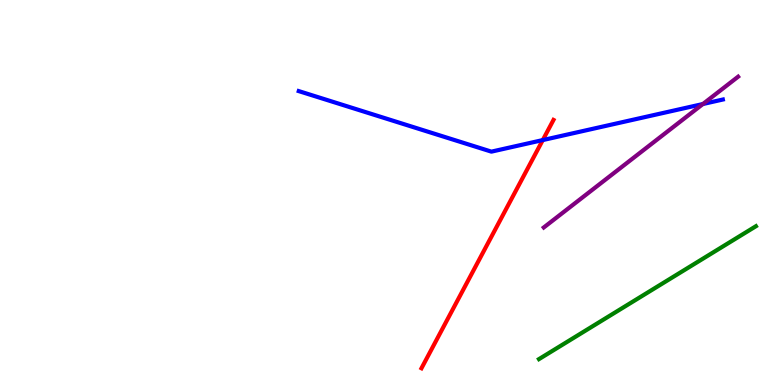[{'lines': ['blue', 'red'], 'intersections': [{'x': 7.0, 'y': 6.36}]}, {'lines': ['green', 'red'], 'intersections': []}, {'lines': ['purple', 'red'], 'intersections': []}, {'lines': ['blue', 'green'], 'intersections': []}, {'lines': ['blue', 'purple'], 'intersections': [{'x': 9.07, 'y': 7.3}]}, {'lines': ['green', 'purple'], 'intersections': []}]